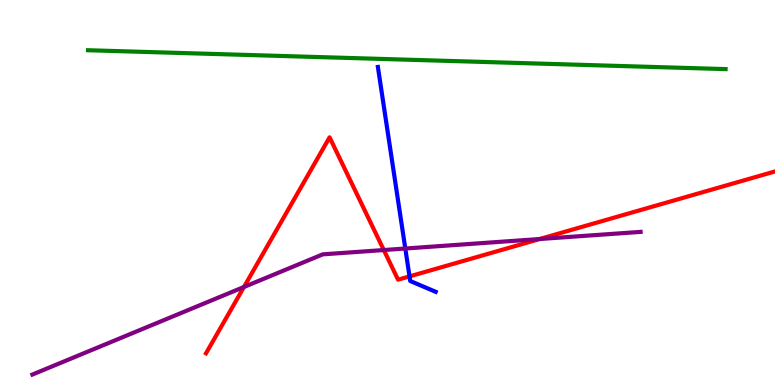[{'lines': ['blue', 'red'], 'intersections': [{'x': 5.28, 'y': 2.82}]}, {'lines': ['green', 'red'], 'intersections': []}, {'lines': ['purple', 'red'], 'intersections': [{'x': 3.15, 'y': 2.55}, {'x': 4.95, 'y': 3.51}, {'x': 6.96, 'y': 3.79}]}, {'lines': ['blue', 'green'], 'intersections': []}, {'lines': ['blue', 'purple'], 'intersections': [{'x': 5.23, 'y': 3.55}]}, {'lines': ['green', 'purple'], 'intersections': []}]